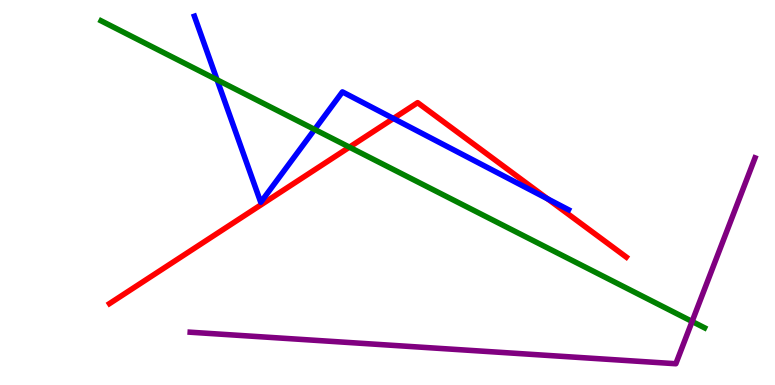[{'lines': ['blue', 'red'], 'intersections': [{'x': 5.08, 'y': 6.92}, {'x': 7.07, 'y': 4.84}]}, {'lines': ['green', 'red'], 'intersections': [{'x': 4.51, 'y': 6.18}]}, {'lines': ['purple', 'red'], 'intersections': []}, {'lines': ['blue', 'green'], 'intersections': [{'x': 2.8, 'y': 7.93}, {'x': 4.06, 'y': 6.64}]}, {'lines': ['blue', 'purple'], 'intersections': []}, {'lines': ['green', 'purple'], 'intersections': [{'x': 8.93, 'y': 1.65}]}]